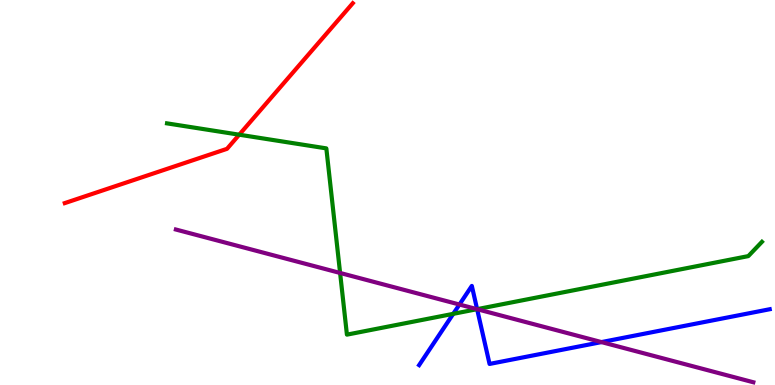[{'lines': ['blue', 'red'], 'intersections': []}, {'lines': ['green', 'red'], 'intersections': [{'x': 3.09, 'y': 6.5}]}, {'lines': ['purple', 'red'], 'intersections': []}, {'lines': ['blue', 'green'], 'intersections': [{'x': 5.85, 'y': 1.85}, {'x': 6.16, 'y': 1.97}]}, {'lines': ['blue', 'purple'], 'intersections': [{'x': 5.93, 'y': 2.09}, {'x': 6.16, 'y': 1.97}, {'x': 7.76, 'y': 1.11}]}, {'lines': ['green', 'purple'], 'intersections': [{'x': 4.39, 'y': 2.91}, {'x': 6.16, 'y': 1.97}]}]